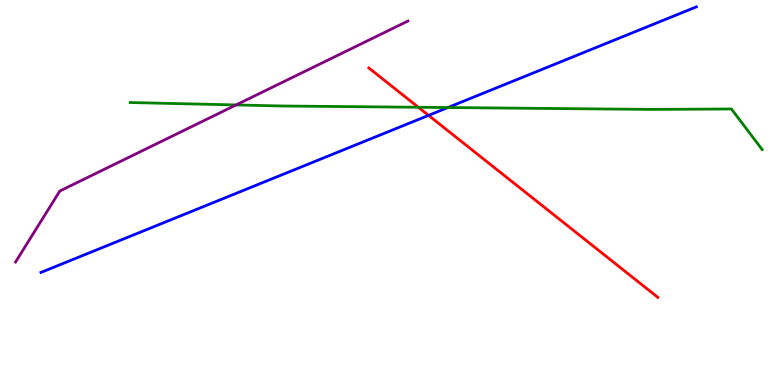[{'lines': ['blue', 'red'], 'intersections': [{'x': 5.53, 'y': 7.0}]}, {'lines': ['green', 'red'], 'intersections': [{'x': 5.4, 'y': 7.21}]}, {'lines': ['purple', 'red'], 'intersections': []}, {'lines': ['blue', 'green'], 'intersections': [{'x': 5.78, 'y': 7.21}]}, {'lines': ['blue', 'purple'], 'intersections': []}, {'lines': ['green', 'purple'], 'intersections': [{'x': 3.05, 'y': 7.27}]}]